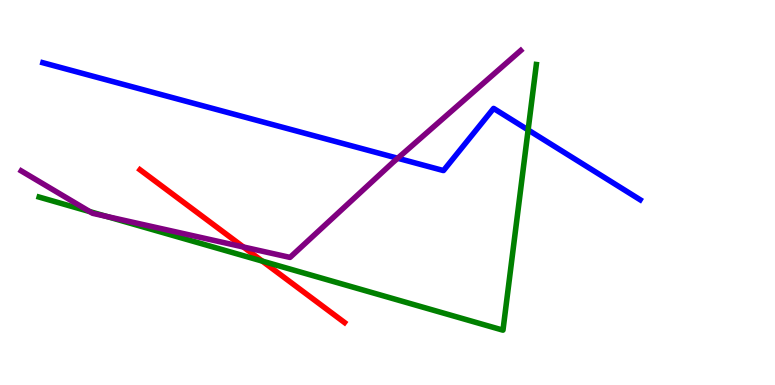[{'lines': ['blue', 'red'], 'intersections': []}, {'lines': ['green', 'red'], 'intersections': [{'x': 3.38, 'y': 3.22}]}, {'lines': ['purple', 'red'], 'intersections': [{'x': 3.14, 'y': 3.58}]}, {'lines': ['blue', 'green'], 'intersections': [{'x': 6.81, 'y': 6.62}]}, {'lines': ['blue', 'purple'], 'intersections': [{'x': 5.13, 'y': 5.89}]}, {'lines': ['green', 'purple'], 'intersections': [{'x': 1.16, 'y': 4.5}, {'x': 1.37, 'y': 4.38}]}]